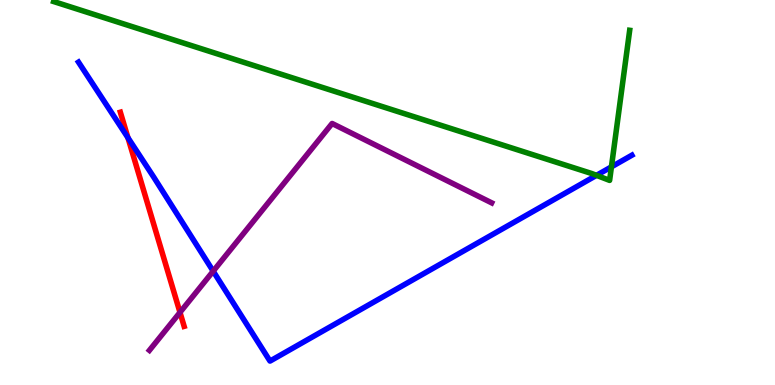[{'lines': ['blue', 'red'], 'intersections': [{'x': 1.65, 'y': 6.42}]}, {'lines': ['green', 'red'], 'intersections': []}, {'lines': ['purple', 'red'], 'intersections': [{'x': 2.32, 'y': 1.89}]}, {'lines': ['blue', 'green'], 'intersections': [{'x': 7.7, 'y': 5.45}, {'x': 7.89, 'y': 5.67}]}, {'lines': ['blue', 'purple'], 'intersections': [{'x': 2.75, 'y': 2.96}]}, {'lines': ['green', 'purple'], 'intersections': []}]